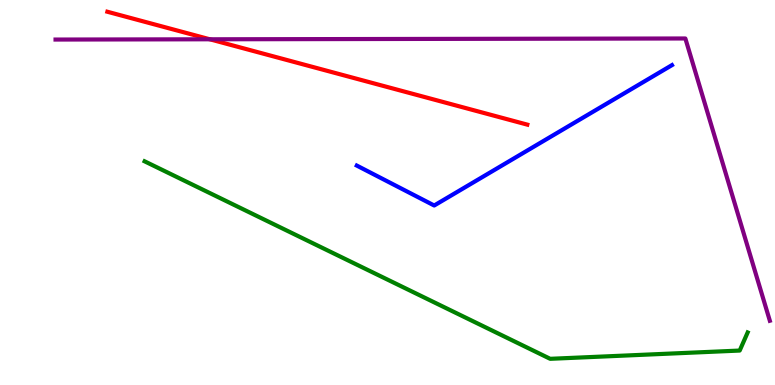[{'lines': ['blue', 'red'], 'intersections': []}, {'lines': ['green', 'red'], 'intersections': []}, {'lines': ['purple', 'red'], 'intersections': [{'x': 2.71, 'y': 8.98}]}, {'lines': ['blue', 'green'], 'intersections': []}, {'lines': ['blue', 'purple'], 'intersections': []}, {'lines': ['green', 'purple'], 'intersections': []}]